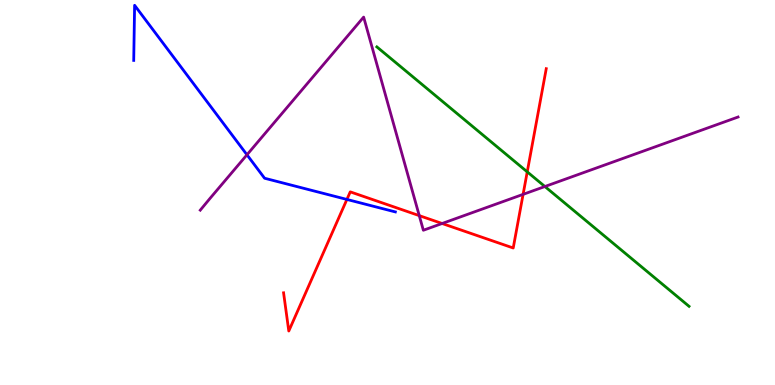[{'lines': ['blue', 'red'], 'intersections': [{'x': 4.48, 'y': 4.82}]}, {'lines': ['green', 'red'], 'intersections': [{'x': 6.8, 'y': 5.54}]}, {'lines': ['purple', 'red'], 'intersections': [{'x': 5.41, 'y': 4.4}, {'x': 5.7, 'y': 4.19}, {'x': 6.75, 'y': 4.95}]}, {'lines': ['blue', 'green'], 'intersections': []}, {'lines': ['blue', 'purple'], 'intersections': [{'x': 3.19, 'y': 5.98}]}, {'lines': ['green', 'purple'], 'intersections': [{'x': 7.03, 'y': 5.16}]}]